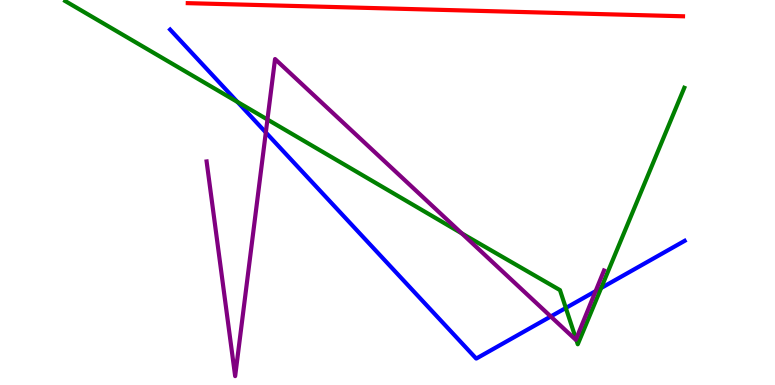[{'lines': ['blue', 'red'], 'intersections': []}, {'lines': ['green', 'red'], 'intersections': []}, {'lines': ['purple', 'red'], 'intersections': []}, {'lines': ['blue', 'green'], 'intersections': [{'x': 3.06, 'y': 7.35}, {'x': 7.3, 'y': 2.0}, {'x': 7.76, 'y': 2.52}]}, {'lines': ['blue', 'purple'], 'intersections': [{'x': 3.43, 'y': 6.56}, {'x': 7.11, 'y': 1.78}, {'x': 7.69, 'y': 2.44}]}, {'lines': ['green', 'purple'], 'intersections': [{'x': 3.45, 'y': 6.9}, {'x': 5.96, 'y': 3.94}, {'x': 7.43, 'y': 1.19}]}]